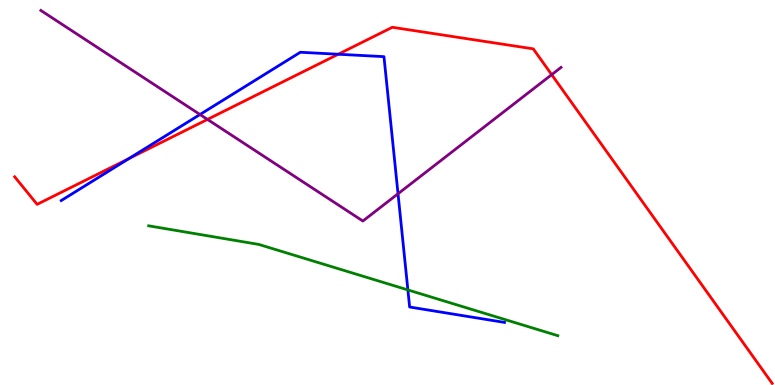[{'lines': ['blue', 'red'], 'intersections': [{'x': 1.66, 'y': 5.88}, {'x': 4.36, 'y': 8.59}]}, {'lines': ['green', 'red'], 'intersections': []}, {'lines': ['purple', 'red'], 'intersections': [{'x': 2.68, 'y': 6.9}, {'x': 7.12, 'y': 8.06}]}, {'lines': ['blue', 'green'], 'intersections': [{'x': 5.26, 'y': 2.47}]}, {'lines': ['blue', 'purple'], 'intersections': [{'x': 2.58, 'y': 7.03}, {'x': 5.14, 'y': 4.97}]}, {'lines': ['green', 'purple'], 'intersections': []}]